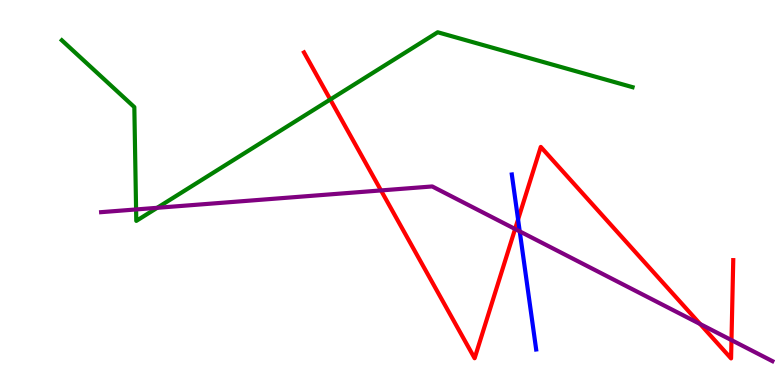[{'lines': ['blue', 'red'], 'intersections': [{'x': 6.68, 'y': 4.3}]}, {'lines': ['green', 'red'], 'intersections': [{'x': 4.26, 'y': 7.42}]}, {'lines': ['purple', 'red'], 'intersections': [{'x': 4.92, 'y': 5.05}, {'x': 6.65, 'y': 4.05}, {'x': 9.03, 'y': 1.58}, {'x': 9.44, 'y': 1.17}]}, {'lines': ['blue', 'green'], 'intersections': []}, {'lines': ['blue', 'purple'], 'intersections': [{'x': 6.71, 'y': 3.99}]}, {'lines': ['green', 'purple'], 'intersections': [{'x': 1.76, 'y': 4.56}, {'x': 2.03, 'y': 4.6}]}]